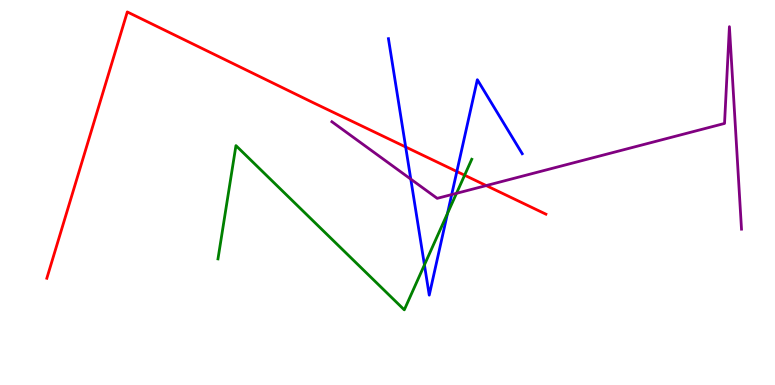[{'lines': ['blue', 'red'], 'intersections': [{'x': 5.23, 'y': 6.18}, {'x': 5.89, 'y': 5.55}]}, {'lines': ['green', 'red'], 'intersections': [{'x': 5.99, 'y': 5.45}]}, {'lines': ['purple', 'red'], 'intersections': [{'x': 6.27, 'y': 5.18}]}, {'lines': ['blue', 'green'], 'intersections': [{'x': 5.48, 'y': 3.12}, {'x': 5.77, 'y': 4.46}]}, {'lines': ['blue', 'purple'], 'intersections': [{'x': 5.3, 'y': 5.35}, {'x': 5.83, 'y': 4.95}]}, {'lines': ['green', 'purple'], 'intersections': [{'x': 5.89, 'y': 4.98}]}]